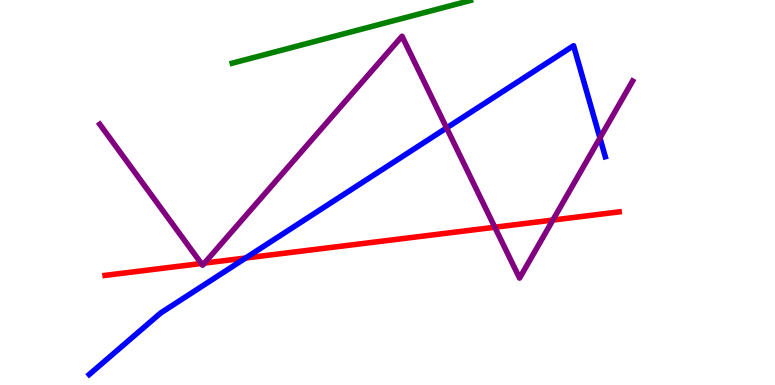[{'lines': ['blue', 'red'], 'intersections': [{'x': 3.17, 'y': 3.3}]}, {'lines': ['green', 'red'], 'intersections': []}, {'lines': ['purple', 'red'], 'intersections': [{'x': 2.6, 'y': 3.16}, {'x': 2.64, 'y': 3.17}, {'x': 6.38, 'y': 4.1}, {'x': 7.13, 'y': 4.28}]}, {'lines': ['blue', 'green'], 'intersections': []}, {'lines': ['blue', 'purple'], 'intersections': [{'x': 5.76, 'y': 6.68}, {'x': 7.74, 'y': 6.42}]}, {'lines': ['green', 'purple'], 'intersections': []}]